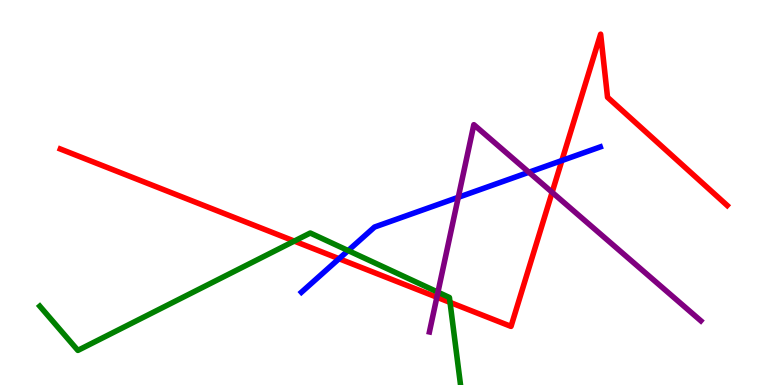[{'lines': ['blue', 'red'], 'intersections': [{'x': 4.37, 'y': 3.28}, {'x': 7.25, 'y': 5.83}]}, {'lines': ['green', 'red'], 'intersections': [{'x': 3.8, 'y': 3.74}, {'x': 5.81, 'y': 2.15}]}, {'lines': ['purple', 'red'], 'intersections': [{'x': 5.64, 'y': 2.28}, {'x': 7.12, 'y': 5.0}]}, {'lines': ['blue', 'green'], 'intersections': [{'x': 4.49, 'y': 3.49}]}, {'lines': ['blue', 'purple'], 'intersections': [{'x': 5.91, 'y': 4.87}, {'x': 6.82, 'y': 5.53}]}, {'lines': ['green', 'purple'], 'intersections': [{'x': 5.65, 'y': 2.41}]}]